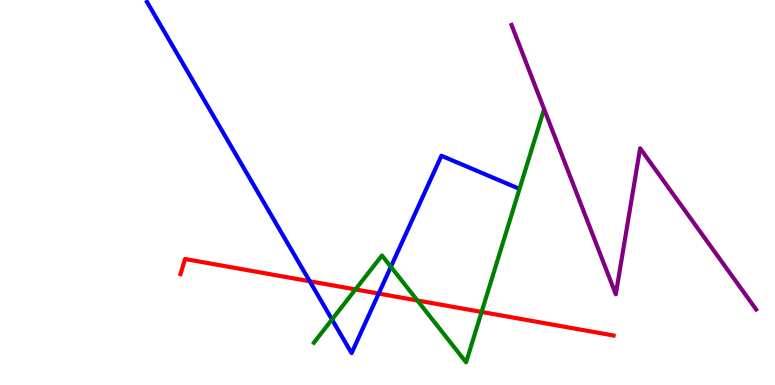[{'lines': ['blue', 'red'], 'intersections': [{'x': 4.0, 'y': 2.69}, {'x': 4.89, 'y': 2.37}]}, {'lines': ['green', 'red'], 'intersections': [{'x': 4.59, 'y': 2.48}, {'x': 5.39, 'y': 2.2}, {'x': 6.21, 'y': 1.9}]}, {'lines': ['purple', 'red'], 'intersections': []}, {'lines': ['blue', 'green'], 'intersections': [{'x': 4.28, 'y': 1.7}, {'x': 5.04, 'y': 3.07}]}, {'lines': ['blue', 'purple'], 'intersections': []}, {'lines': ['green', 'purple'], 'intersections': []}]